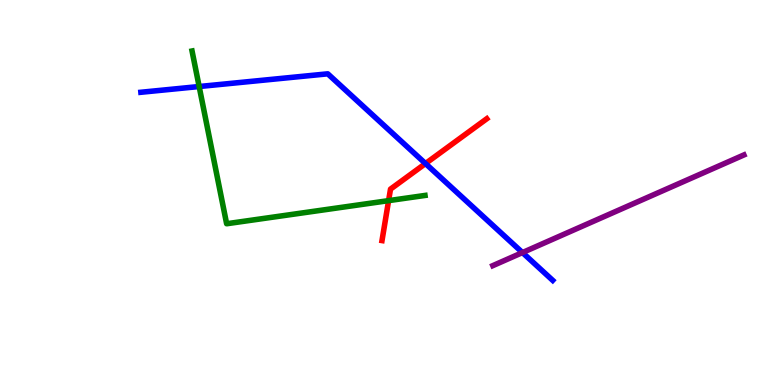[{'lines': ['blue', 'red'], 'intersections': [{'x': 5.49, 'y': 5.75}]}, {'lines': ['green', 'red'], 'intersections': [{'x': 5.01, 'y': 4.79}]}, {'lines': ['purple', 'red'], 'intersections': []}, {'lines': ['blue', 'green'], 'intersections': [{'x': 2.57, 'y': 7.75}]}, {'lines': ['blue', 'purple'], 'intersections': [{'x': 6.74, 'y': 3.44}]}, {'lines': ['green', 'purple'], 'intersections': []}]